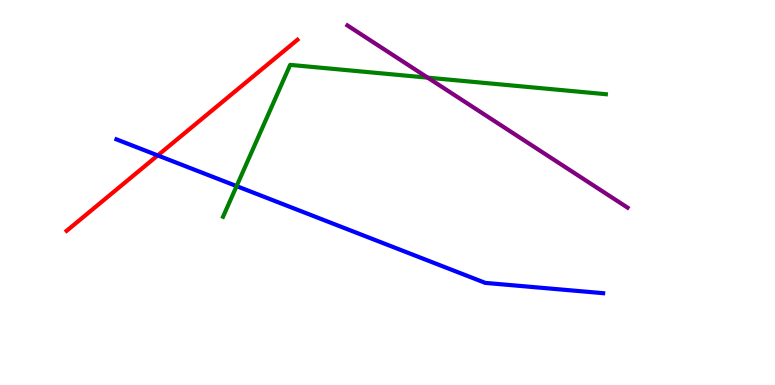[{'lines': ['blue', 'red'], 'intersections': [{'x': 2.04, 'y': 5.96}]}, {'lines': ['green', 'red'], 'intersections': []}, {'lines': ['purple', 'red'], 'intersections': []}, {'lines': ['blue', 'green'], 'intersections': [{'x': 3.05, 'y': 5.17}]}, {'lines': ['blue', 'purple'], 'intersections': []}, {'lines': ['green', 'purple'], 'intersections': [{'x': 5.52, 'y': 7.98}]}]